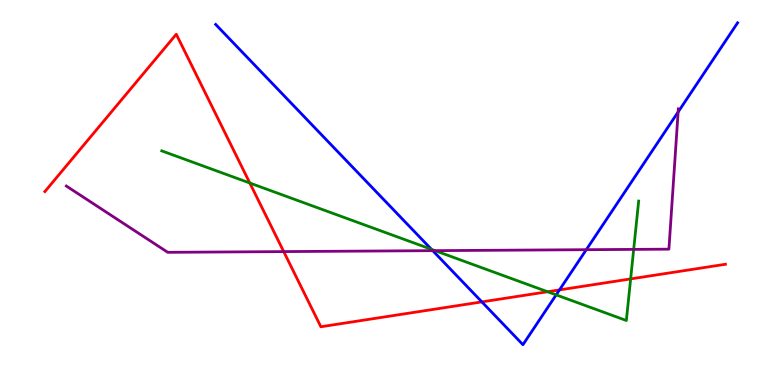[{'lines': ['blue', 'red'], 'intersections': [{'x': 6.22, 'y': 2.16}, {'x': 7.22, 'y': 2.47}]}, {'lines': ['green', 'red'], 'intersections': [{'x': 3.22, 'y': 5.25}, {'x': 7.07, 'y': 2.42}, {'x': 8.14, 'y': 2.76}]}, {'lines': ['purple', 'red'], 'intersections': [{'x': 3.66, 'y': 3.47}]}, {'lines': ['blue', 'green'], 'intersections': [{'x': 5.57, 'y': 3.52}, {'x': 7.18, 'y': 2.34}]}, {'lines': ['blue', 'purple'], 'intersections': [{'x': 5.58, 'y': 3.49}, {'x': 7.57, 'y': 3.51}, {'x': 8.75, 'y': 7.09}]}, {'lines': ['green', 'purple'], 'intersections': [{'x': 5.61, 'y': 3.49}, {'x': 8.18, 'y': 3.52}]}]